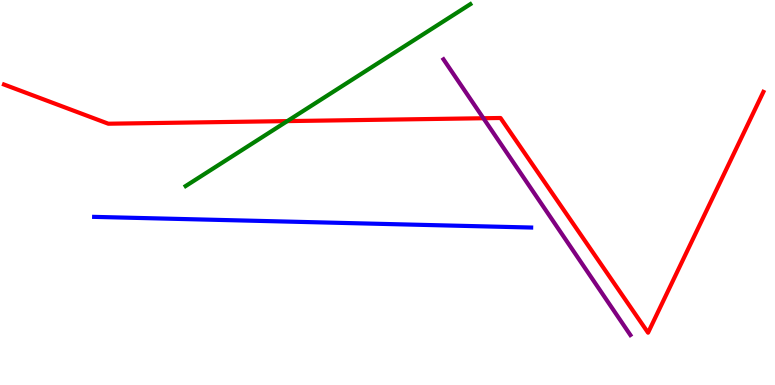[{'lines': ['blue', 'red'], 'intersections': []}, {'lines': ['green', 'red'], 'intersections': [{'x': 3.71, 'y': 6.85}]}, {'lines': ['purple', 'red'], 'intersections': [{'x': 6.24, 'y': 6.93}]}, {'lines': ['blue', 'green'], 'intersections': []}, {'lines': ['blue', 'purple'], 'intersections': []}, {'lines': ['green', 'purple'], 'intersections': []}]